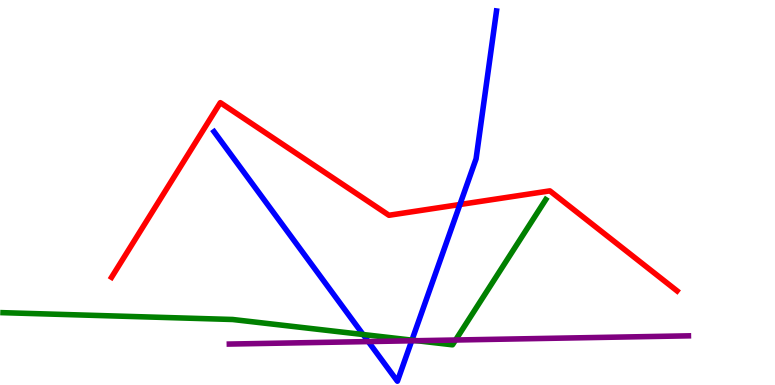[{'lines': ['blue', 'red'], 'intersections': [{'x': 5.93, 'y': 4.69}]}, {'lines': ['green', 'red'], 'intersections': []}, {'lines': ['purple', 'red'], 'intersections': []}, {'lines': ['blue', 'green'], 'intersections': [{'x': 4.69, 'y': 1.31}, {'x': 5.32, 'y': 1.17}]}, {'lines': ['blue', 'purple'], 'intersections': [{'x': 4.75, 'y': 1.13}, {'x': 5.31, 'y': 1.15}]}, {'lines': ['green', 'purple'], 'intersections': [{'x': 5.38, 'y': 1.15}, {'x': 5.88, 'y': 1.17}]}]